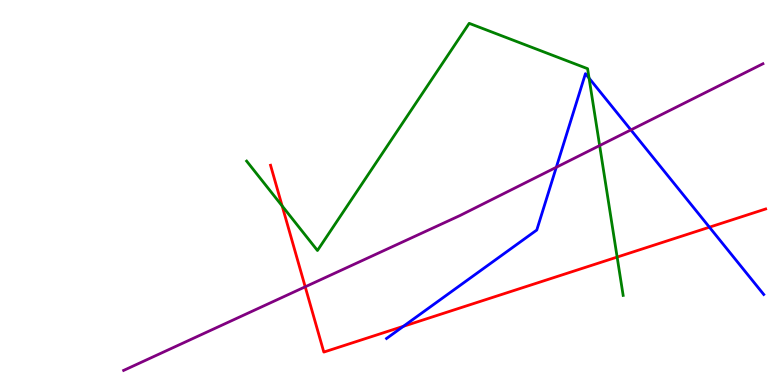[{'lines': ['blue', 'red'], 'intersections': [{'x': 5.21, 'y': 1.52}, {'x': 9.15, 'y': 4.1}]}, {'lines': ['green', 'red'], 'intersections': [{'x': 3.64, 'y': 4.65}, {'x': 7.96, 'y': 3.32}]}, {'lines': ['purple', 'red'], 'intersections': [{'x': 3.94, 'y': 2.55}]}, {'lines': ['blue', 'green'], 'intersections': [{'x': 7.6, 'y': 7.97}]}, {'lines': ['blue', 'purple'], 'intersections': [{'x': 7.18, 'y': 5.66}, {'x': 8.14, 'y': 6.63}]}, {'lines': ['green', 'purple'], 'intersections': [{'x': 7.74, 'y': 6.22}]}]